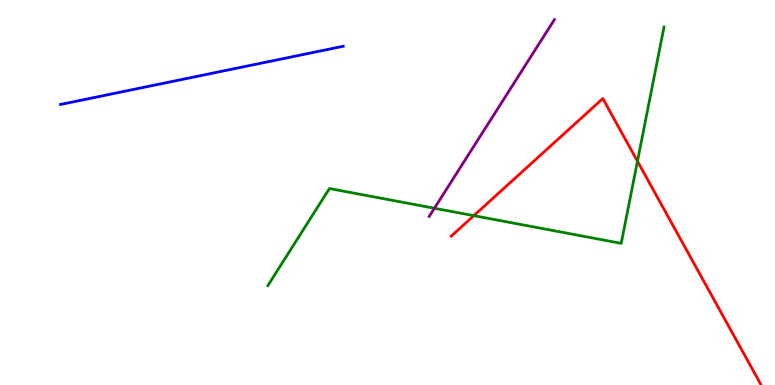[{'lines': ['blue', 'red'], 'intersections': []}, {'lines': ['green', 'red'], 'intersections': [{'x': 6.11, 'y': 4.4}, {'x': 8.23, 'y': 5.81}]}, {'lines': ['purple', 'red'], 'intersections': []}, {'lines': ['blue', 'green'], 'intersections': []}, {'lines': ['blue', 'purple'], 'intersections': []}, {'lines': ['green', 'purple'], 'intersections': [{'x': 5.61, 'y': 4.59}]}]